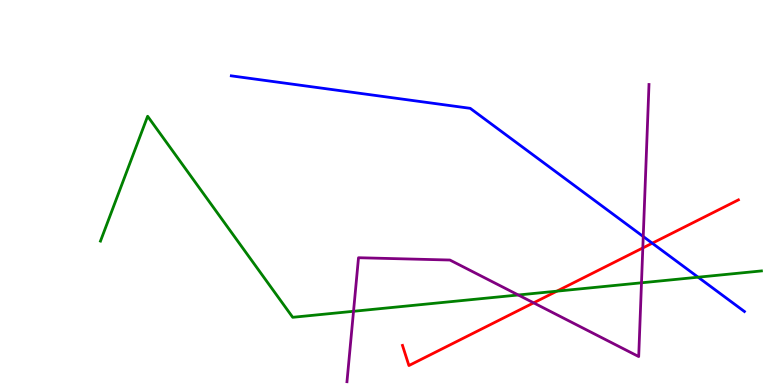[{'lines': ['blue', 'red'], 'intersections': [{'x': 8.42, 'y': 3.68}]}, {'lines': ['green', 'red'], 'intersections': [{'x': 7.19, 'y': 2.44}]}, {'lines': ['purple', 'red'], 'intersections': [{'x': 6.89, 'y': 2.13}, {'x': 8.29, 'y': 3.56}]}, {'lines': ['blue', 'green'], 'intersections': [{'x': 9.01, 'y': 2.8}]}, {'lines': ['blue', 'purple'], 'intersections': [{'x': 8.3, 'y': 3.86}]}, {'lines': ['green', 'purple'], 'intersections': [{'x': 4.56, 'y': 1.91}, {'x': 6.69, 'y': 2.34}, {'x': 8.28, 'y': 2.65}]}]